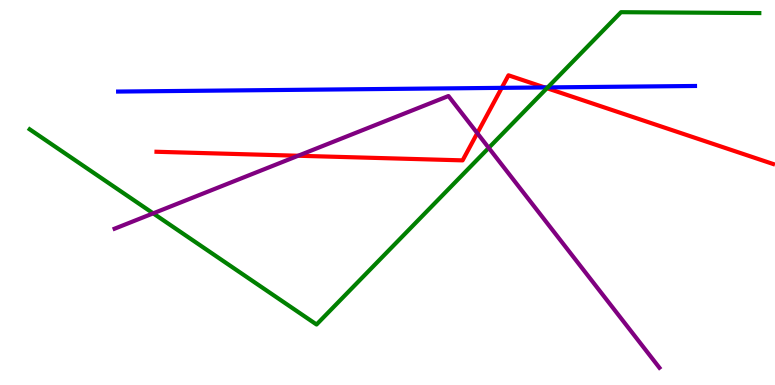[{'lines': ['blue', 'red'], 'intersections': [{'x': 6.47, 'y': 7.72}, {'x': 7.03, 'y': 7.73}]}, {'lines': ['green', 'red'], 'intersections': [{'x': 7.06, 'y': 7.71}]}, {'lines': ['purple', 'red'], 'intersections': [{'x': 3.85, 'y': 5.95}, {'x': 6.16, 'y': 6.54}]}, {'lines': ['blue', 'green'], 'intersections': [{'x': 7.07, 'y': 7.73}]}, {'lines': ['blue', 'purple'], 'intersections': []}, {'lines': ['green', 'purple'], 'intersections': [{'x': 1.98, 'y': 4.46}, {'x': 6.31, 'y': 6.16}]}]